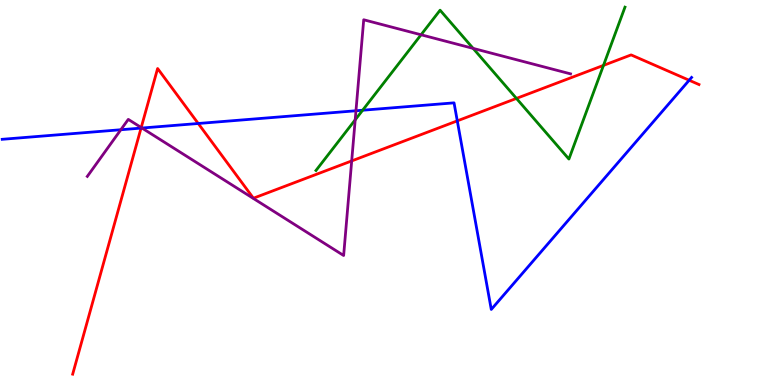[{'lines': ['blue', 'red'], 'intersections': [{'x': 1.82, 'y': 6.67}, {'x': 2.56, 'y': 6.79}, {'x': 5.9, 'y': 6.86}, {'x': 8.89, 'y': 7.92}]}, {'lines': ['green', 'red'], 'intersections': [{'x': 6.66, 'y': 7.44}, {'x': 7.79, 'y': 8.3}]}, {'lines': ['purple', 'red'], 'intersections': [{'x': 1.82, 'y': 6.69}, {'x': 4.54, 'y': 5.82}]}, {'lines': ['blue', 'green'], 'intersections': [{'x': 4.68, 'y': 7.14}]}, {'lines': ['blue', 'purple'], 'intersections': [{'x': 1.56, 'y': 6.63}, {'x': 1.83, 'y': 6.67}, {'x': 4.59, 'y': 7.12}]}, {'lines': ['green', 'purple'], 'intersections': [{'x': 4.58, 'y': 6.89}, {'x': 5.43, 'y': 9.1}, {'x': 6.11, 'y': 8.74}]}]